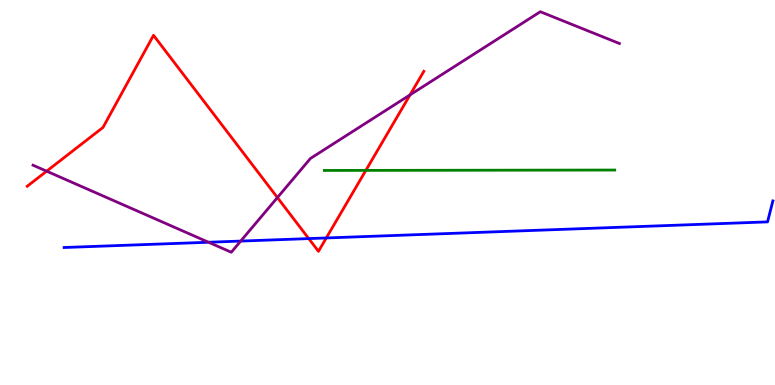[{'lines': ['blue', 'red'], 'intersections': [{'x': 3.98, 'y': 3.8}, {'x': 4.21, 'y': 3.82}]}, {'lines': ['green', 'red'], 'intersections': [{'x': 4.72, 'y': 5.57}]}, {'lines': ['purple', 'red'], 'intersections': [{'x': 0.602, 'y': 5.55}, {'x': 3.58, 'y': 4.87}, {'x': 5.29, 'y': 7.54}]}, {'lines': ['blue', 'green'], 'intersections': []}, {'lines': ['blue', 'purple'], 'intersections': [{'x': 2.69, 'y': 3.71}, {'x': 3.11, 'y': 3.74}]}, {'lines': ['green', 'purple'], 'intersections': []}]